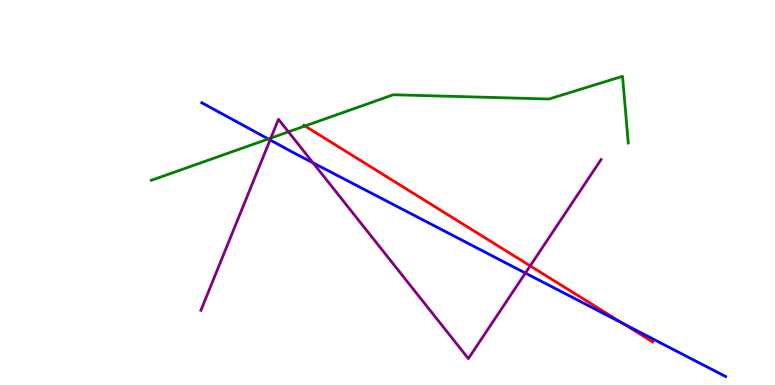[{'lines': ['blue', 'red'], 'intersections': [{'x': 8.04, 'y': 1.6}]}, {'lines': ['green', 'red'], 'intersections': [{'x': 3.94, 'y': 6.73}]}, {'lines': ['purple', 'red'], 'intersections': [{'x': 6.84, 'y': 3.09}]}, {'lines': ['blue', 'green'], 'intersections': [{'x': 3.46, 'y': 6.39}]}, {'lines': ['blue', 'purple'], 'intersections': [{'x': 3.49, 'y': 6.37}, {'x': 4.04, 'y': 5.77}, {'x': 6.78, 'y': 2.91}]}, {'lines': ['green', 'purple'], 'intersections': [{'x': 3.49, 'y': 6.41}, {'x': 3.72, 'y': 6.58}]}]